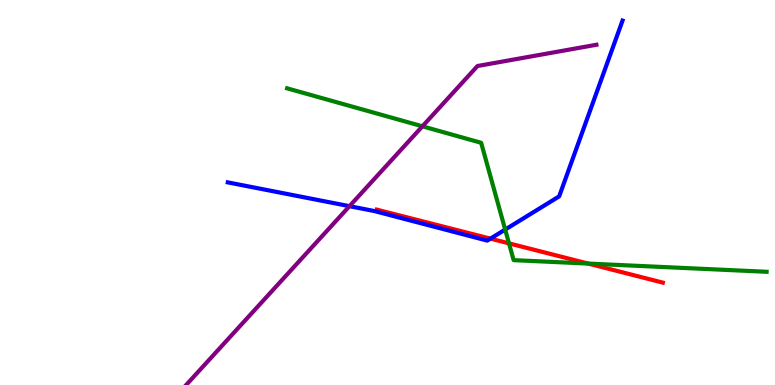[{'lines': ['blue', 'red'], 'intersections': [{'x': 6.33, 'y': 3.8}]}, {'lines': ['green', 'red'], 'intersections': [{'x': 6.57, 'y': 3.68}, {'x': 7.59, 'y': 3.15}]}, {'lines': ['purple', 'red'], 'intersections': []}, {'lines': ['blue', 'green'], 'intersections': [{'x': 6.52, 'y': 4.04}]}, {'lines': ['blue', 'purple'], 'intersections': [{'x': 4.51, 'y': 4.64}]}, {'lines': ['green', 'purple'], 'intersections': [{'x': 5.45, 'y': 6.72}]}]